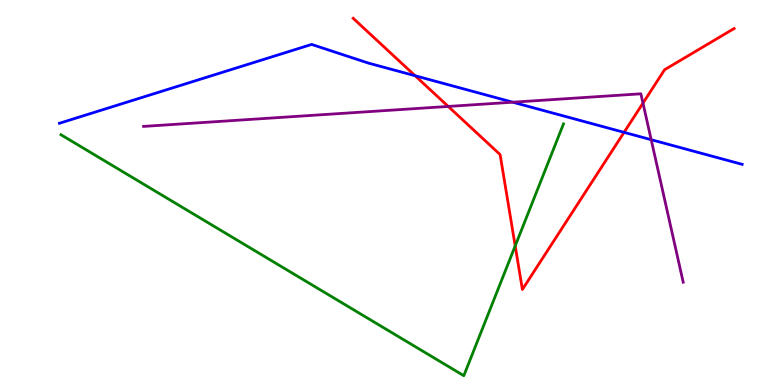[{'lines': ['blue', 'red'], 'intersections': [{'x': 5.36, 'y': 8.03}, {'x': 8.05, 'y': 6.56}]}, {'lines': ['green', 'red'], 'intersections': [{'x': 6.65, 'y': 3.61}]}, {'lines': ['purple', 'red'], 'intersections': [{'x': 5.78, 'y': 7.24}, {'x': 8.3, 'y': 7.32}]}, {'lines': ['blue', 'green'], 'intersections': []}, {'lines': ['blue', 'purple'], 'intersections': [{'x': 6.62, 'y': 7.35}, {'x': 8.4, 'y': 6.37}]}, {'lines': ['green', 'purple'], 'intersections': []}]